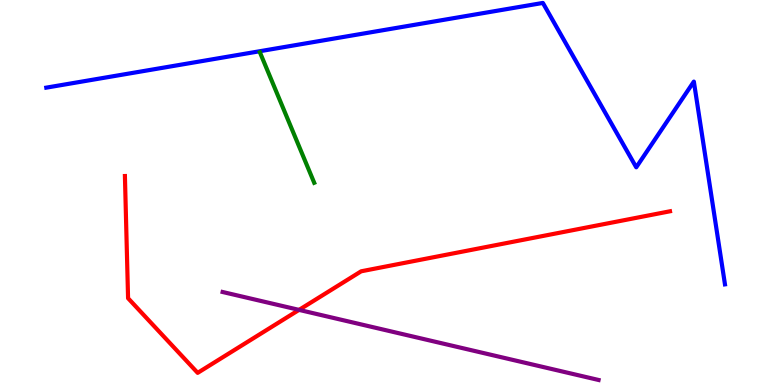[{'lines': ['blue', 'red'], 'intersections': []}, {'lines': ['green', 'red'], 'intersections': []}, {'lines': ['purple', 'red'], 'intersections': [{'x': 3.86, 'y': 1.95}]}, {'lines': ['blue', 'green'], 'intersections': []}, {'lines': ['blue', 'purple'], 'intersections': []}, {'lines': ['green', 'purple'], 'intersections': []}]